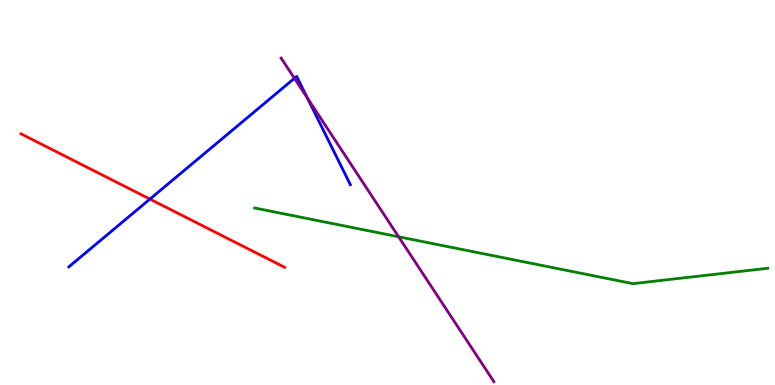[{'lines': ['blue', 'red'], 'intersections': [{'x': 1.93, 'y': 4.83}]}, {'lines': ['green', 'red'], 'intersections': []}, {'lines': ['purple', 'red'], 'intersections': []}, {'lines': ['blue', 'green'], 'intersections': []}, {'lines': ['blue', 'purple'], 'intersections': [{'x': 3.8, 'y': 7.97}, {'x': 3.97, 'y': 7.45}]}, {'lines': ['green', 'purple'], 'intersections': [{'x': 5.14, 'y': 3.85}]}]